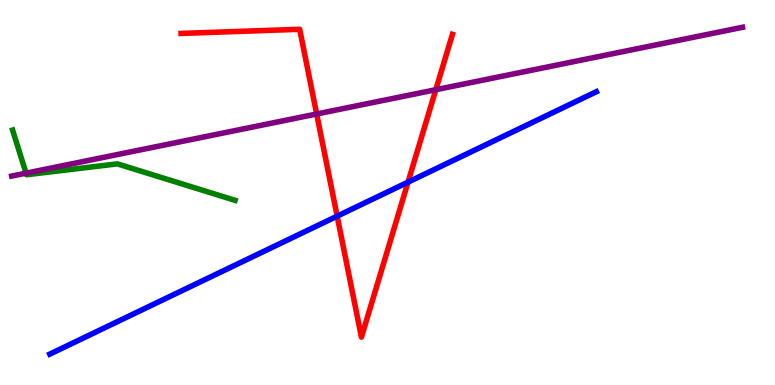[{'lines': ['blue', 'red'], 'intersections': [{'x': 4.35, 'y': 4.39}, {'x': 5.26, 'y': 5.27}]}, {'lines': ['green', 'red'], 'intersections': []}, {'lines': ['purple', 'red'], 'intersections': [{'x': 4.09, 'y': 7.04}, {'x': 5.62, 'y': 7.67}]}, {'lines': ['blue', 'green'], 'intersections': []}, {'lines': ['blue', 'purple'], 'intersections': []}, {'lines': ['green', 'purple'], 'intersections': [{'x': 0.336, 'y': 5.5}]}]